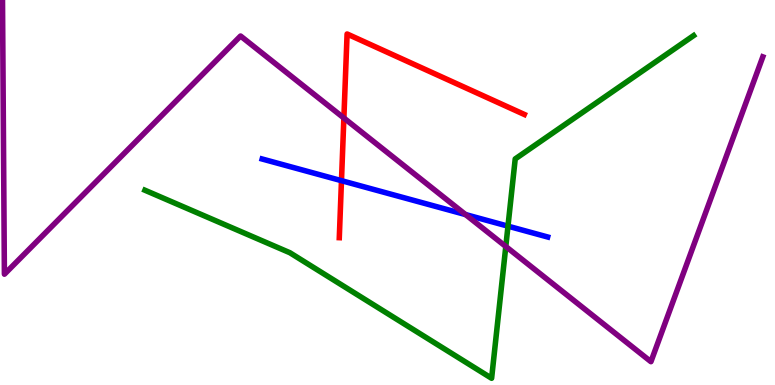[{'lines': ['blue', 'red'], 'intersections': [{'x': 4.41, 'y': 5.31}]}, {'lines': ['green', 'red'], 'intersections': []}, {'lines': ['purple', 'red'], 'intersections': [{'x': 4.44, 'y': 6.94}]}, {'lines': ['blue', 'green'], 'intersections': [{'x': 6.55, 'y': 4.13}]}, {'lines': ['blue', 'purple'], 'intersections': [{'x': 6.01, 'y': 4.43}]}, {'lines': ['green', 'purple'], 'intersections': [{'x': 6.53, 'y': 3.6}]}]